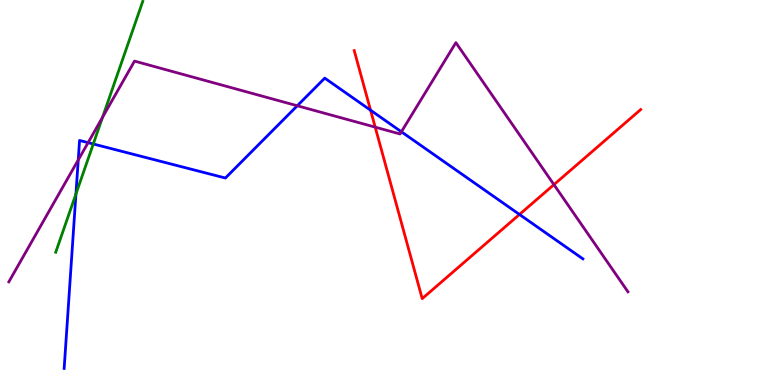[{'lines': ['blue', 'red'], 'intersections': [{'x': 4.78, 'y': 7.14}, {'x': 6.7, 'y': 4.43}]}, {'lines': ['green', 'red'], 'intersections': []}, {'lines': ['purple', 'red'], 'intersections': [{'x': 4.84, 'y': 6.7}, {'x': 7.15, 'y': 5.2}]}, {'lines': ['blue', 'green'], 'intersections': [{'x': 0.98, 'y': 4.96}, {'x': 1.2, 'y': 6.26}]}, {'lines': ['blue', 'purple'], 'intersections': [{'x': 1.01, 'y': 5.85}, {'x': 1.14, 'y': 6.29}, {'x': 3.84, 'y': 7.25}, {'x': 5.18, 'y': 6.58}]}, {'lines': ['green', 'purple'], 'intersections': [{'x': 1.32, 'y': 6.95}]}]